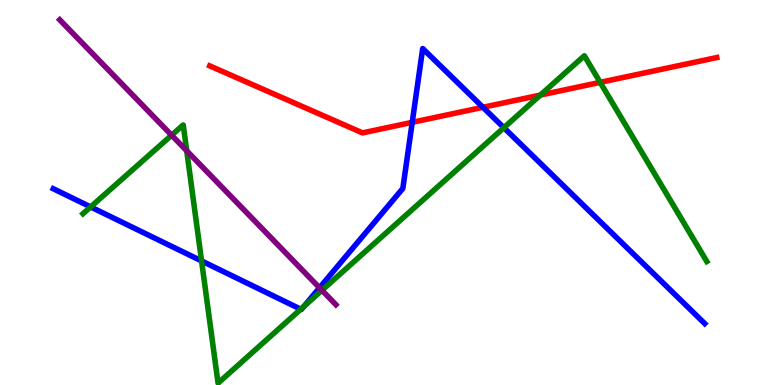[{'lines': ['blue', 'red'], 'intersections': [{'x': 5.32, 'y': 6.82}, {'x': 6.23, 'y': 7.21}]}, {'lines': ['green', 'red'], 'intersections': [{'x': 6.97, 'y': 7.53}, {'x': 7.74, 'y': 7.86}]}, {'lines': ['purple', 'red'], 'intersections': []}, {'lines': ['blue', 'green'], 'intersections': [{'x': 1.17, 'y': 4.63}, {'x': 2.6, 'y': 3.22}, {'x': 3.88, 'y': 1.97}, {'x': 3.92, 'y': 2.04}, {'x': 6.5, 'y': 6.68}]}, {'lines': ['blue', 'purple'], 'intersections': [{'x': 4.12, 'y': 2.52}]}, {'lines': ['green', 'purple'], 'intersections': [{'x': 2.21, 'y': 6.49}, {'x': 2.41, 'y': 6.08}, {'x': 4.15, 'y': 2.46}]}]